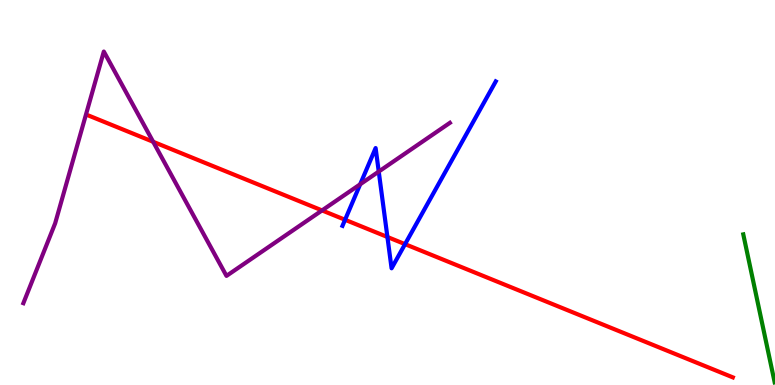[{'lines': ['blue', 'red'], 'intersections': [{'x': 4.45, 'y': 4.29}, {'x': 5.0, 'y': 3.84}, {'x': 5.23, 'y': 3.66}]}, {'lines': ['green', 'red'], 'intersections': []}, {'lines': ['purple', 'red'], 'intersections': [{'x': 1.98, 'y': 6.32}, {'x': 4.16, 'y': 4.53}]}, {'lines': ['blue', 'green'], 'intersections': []}, {'lines': ['blue', 'purple'], 'intersections': [{'x': 4.65, 'y': 5.21}, {'x': 4.89, 'y': 5.54}]}, {'lines': ['green', 'purple'], 'intersections': []}]